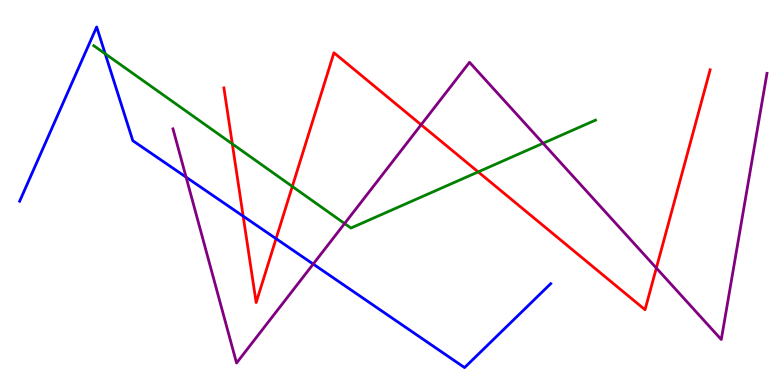[{'lines': ['blue', 'red'], 'intersections': [{'x': 3.14, 'y': 4.38}, {'x': 3.56, 'y': 3.8}]}, {'lines': ['green', 'red'], 'intersections': [{'x': 3.0, 'y': 6.26}, {'x': 3.77, 'y': 5.16}, {'x': 6.17, 'y': 5.54}]}, {'lines': ['purple', 'red'], 'intersections': [{'x': 5.43, 'y': 6.76}, {'x': 8.47, 'y': 3.04}]}, {'lines': ['blue', 'green'], 'intersections': [{'x': 1.36, 'y': 8.6}]}, {'lines': ['blue', 'purple'], 'intersections': [{'x': 2.4, 'y': 5.4}, {'x': 4.04, 'y': 3.14}]}, {'lines': ['green', 'purple'], 'intersections': [{'x': 4.45, 'y': 4.19}, {'x': 7.01, 'y': 6.28}]}]